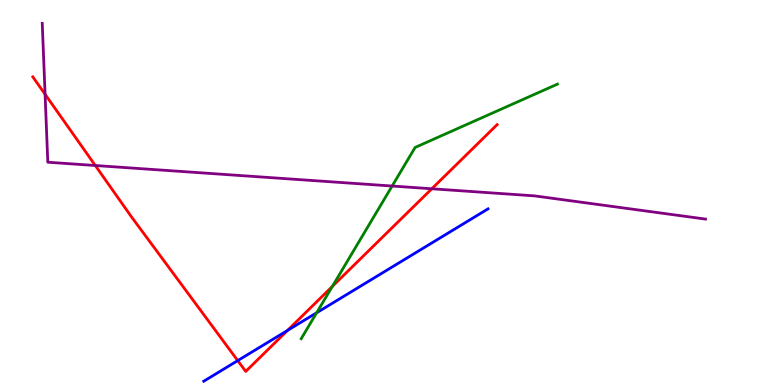[{'lines': ['blue', 'red'], 'intersections': [{'x': 3.07, 'y': 0.634}, {'x': 3.71, 'y': 1.42}]}, {'lines': ['green', 'red'], 'intersections': [{'x': 4.29, 'y': 2.56}]}, {'lines': ['purple', 'red'], 'intersections': [{'x': 0.582, 'y': 7.55}, {'x': 1.23, 'y': 5.7}, {'x': 5.57, 'y': 5.1}]}, {'lines': ['blue', 'green'], 'intersections': [{'x': 4.09, 'y': 1.88}]}, {'lines': ['blue', 'purple'], 'intersections': []}, {'lines': ['green', 'purple'], 'intersections': [{'x': 5.06, 'y': 5.17}]}]